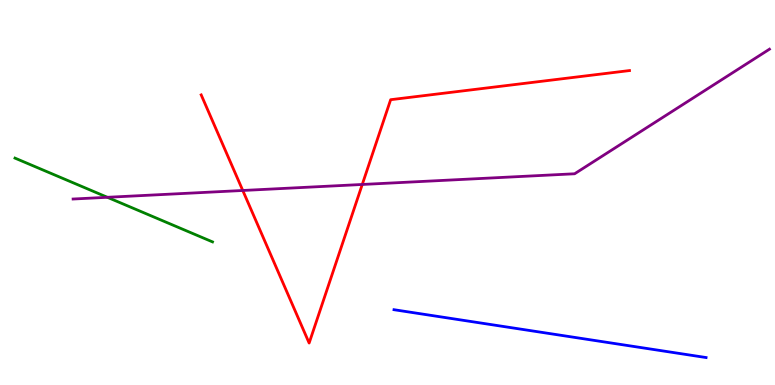[{'lines': ['blue', 'red'], 'intersections': []}, {'lines': ['green', 'red'], 'intersections': []}, {'lines': ['purple', 'red'], 'intersections': [{'x': 3.13, 'y': 5.05}, {'x': 4.67, 'y': 5.21}]}, {'lines': ['blue', 'green'], 'intersections': []}, {'lines': ['blue', 'purple'], 'intersections': []}, {'lines': ['green', 'purple'], 'intersections': [{'x': 1.39, 'y': 4.88}]}]